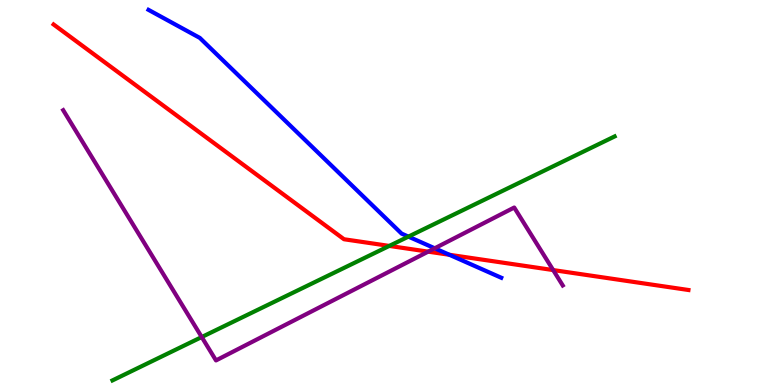[{'lines': ['blue', 'red'], 'intersections': [{'x': 5.8, 'y': 3.38}]}, {'lines': ['green', 'red'], 'intersections': [{'x': 5.02, 'y': 3.61}]}, {'lines': ['purple', 'red'], 'intersections': [{'x': 5.52, 'y': 3.46}, {'x': 7.14, 'y': 2.99}]}, {'lines': ['blue', 'green'], 'intersections': [{'x': 5.27, 'y': 3.85}]}, {'lines': ['blue', 'purple'], 'intersections': [{'x': 5.61, 'y': 3.55}]}, {'lines': ['green', 'purple'], 'intersections': [{'x': 2.6, 'y': 1.25}]}]